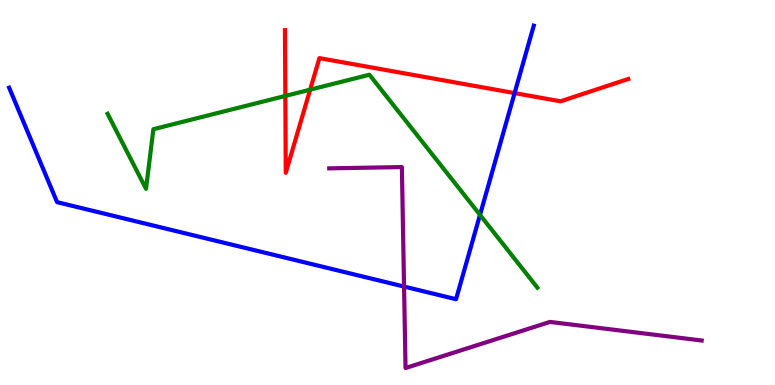[{'lines': ['blue', 'red'], 'intersections': [{'x': 6.64, 'y': 7.58}]}, {'lines': ['green', 'red'], 'intersections': [{'x': 3.68, 'y': 7.51}, {'x': 4.0, 'y': 7.67}]}, {'lines': ['purple', 'red'], 'intersections': []}, {'lines': ['blue', 'green'], 'intersections': [{'x': 6.19, 'y': 4.42}]}, {'lines': ['blue', 'purple'], 'intersections': [{'x': 5.21, 'y': 2.56}]}, {'lines': ['green', 'purple'], 'intersections': []}]